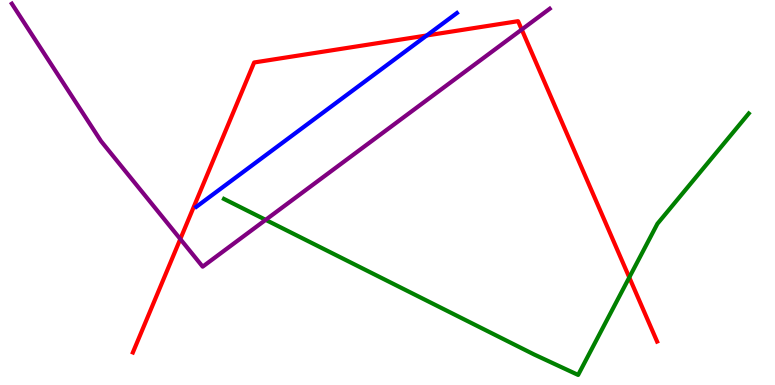[{'lines': ['blue', 'red'], 'intersections': [{'x': 5.51, 'y': 9.08}]}, {'lines': ['green', 'red'], 'intersections': [{'x': 8.12, 'y': 2.79}]}, {'lines': ['purple', 'red'], 'intersections': [{'x': 2.33, 'y': 3.79}, {'x': 6.73, 'y': 9.23}]}, {'lines': ['blue', 'green'], 'intersections': []}, {'lines': ['blue', 'purple'], 'intersections': []}, {'lines': ['green', 'purple'], 'intersections': [{'x': 3.43, 'y': 4.29}]}]